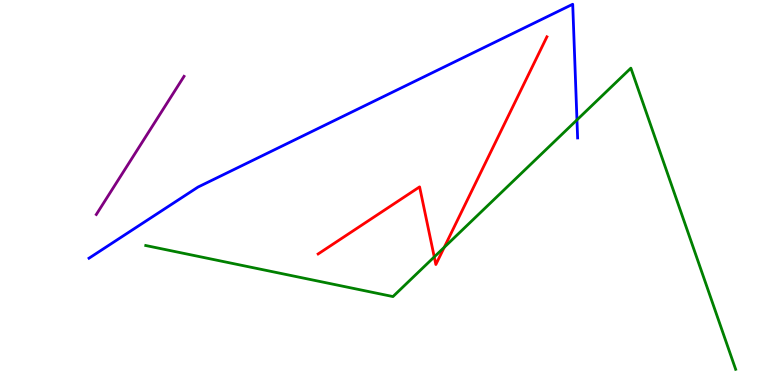[{'lines': ['blue', 'red'], 'intersections': []}, {'lines': ['green', 'red'], 'intersections': [{'x': 5.6, 'y': 3.33}, {'x': 5.73, 'y': 3.58}]}, {'lines': ['purple', 'red'], 'intersections': []}, {'lines': ['blue', 'green'], 'intersections': [{'x': 7.44, 'y': 6.89}]}, {'lines': ['blue', 'purple'], 'intersections': []}, {'lines': ['green', 'purple'], 'intersections': []}]